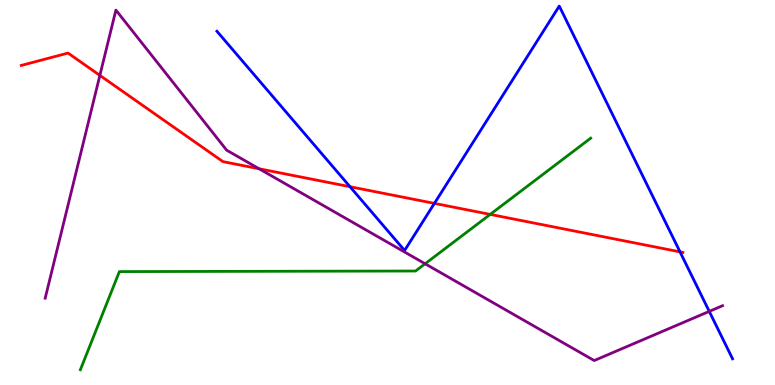[{'lines': ['blue', 'red'], 'intersections': [{'x': 4.52, 'y': 5.15}, {'x': 5.61, 'y': 4.72}, {'x': 8.77, 'y': 3.46}]}, {'lines': ['green', 'red'], 'intersections': [{'x': 6.33, 'y': 4.43}]}, {'lines': ['purple', 'red'], 'intersections': [{'x': 1.29, 'y': 8.04}, {'x': 3.34, 'y': 5.62}]}, {'lines': ['blue', 'green'], 'intersections': []}, {'lines': ['blue', 'purple'], 'intersections': [{'x': 9.15, 'y': 1.91}]}, {'lines': ['green', 'purple'], 'intersections': [{'x': 5.49, 'y': 3.15}]}]